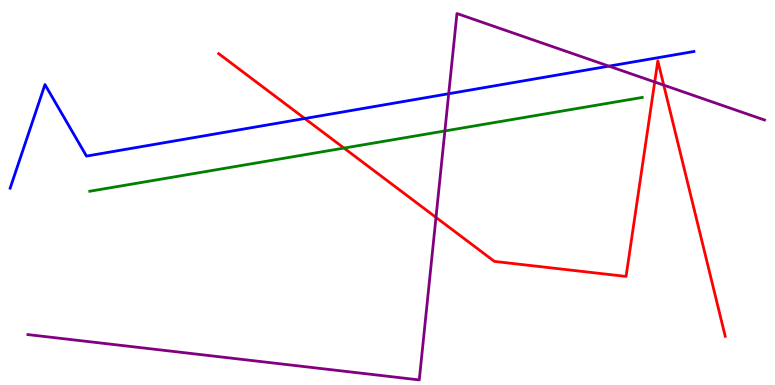[{'lines': ['blue', 'red'], 'intersections': [{'x': 3.93, 'y': 6.92}]}, {'lines': ['green', 'red'], 'intersections': [{'x': 4.44, 'y': 6.15}]}, {'lines': ['purple', 'red'], 'intersections': [{'x': 5.63, 'y': 4.35}, {'x': 8.45, 'y': 7.87}, {'x': 8.56, 'y': 7.79}]}, {'lines': ['blue', 'green'], 'intersections': []}, {'lines': ['blue', 'purple'], 'intersections': [{'x': 5.79, 'y': 7.57}, {'x': 7.86, 'y': 8.28}]}, {'lines': ['green', 'purple'], 'intersections': [{'x': 5.74, 'y': 6.6}]}]